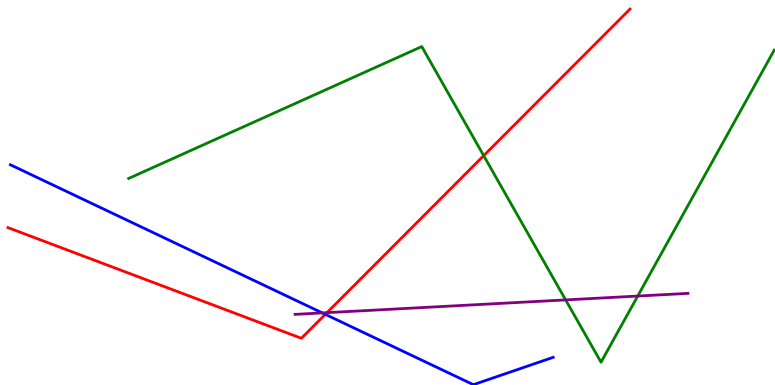[{'lines': ['blue', 'red'], 'intersections': [{'x': 4.2, 'y': 1.84}]}, {'lines': ['green', 'red'], 'intersections': [{'x': 6.24, 'y': 5.96}]}, {'lines': ['purple', 'red'], 'intersections': [{'x': 4.22, 'y': 1.88}]}, {'lines': ['blue', 'green'], 'intersections': []}, {'lines': ['blue', 'purple'], 'intersections': [{'x': 4.16, 'y': 1.87}]}, {'lines': ['green', 'purple'], 'intersections': [{'x': 7.3, 'y': 2.21}, {'x': 8.23, 'y': 2.31}]}]